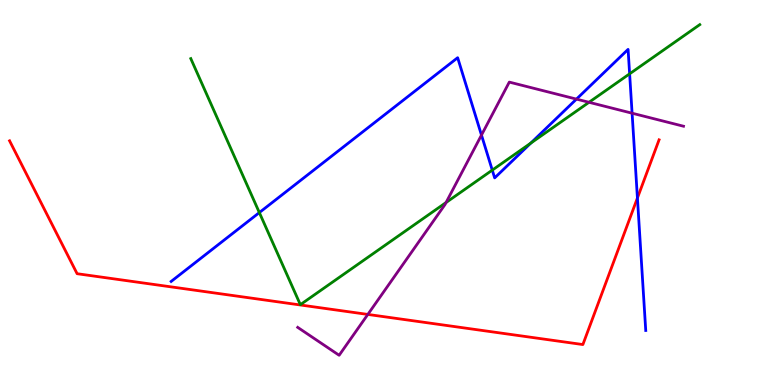[{'lines': ['blue', 'red'], 'intersections': [{'x': 8.22, 'y': 4.86}]}, {'lines': ['green', 'red'], 'intersections': []}, {'lines': ['purple', 'red'], 'intersections': [{'x': 4.75, 'y': 1.83}]}, {'lines': ['blue', 'green'], 'intersections': [{'x': 3.35, 'y': 4.48}, {'x': 6.35, 'y': 5.58}, {'x': 6.85, 'y': 6.28}, {'x': 8.12, 'y': 8.08}]}, {'lines': ['blue', 'purple'], 'intersections': [{'x': 6.21, 'y': 6.49}, {'x': 7.44, 'y': 7.43}, {'x': 8.16, 'y': 7.06}]}, {'lines': ['green', 'purple'], 'intersections': [{'x': 5.76, 'y': 4.74}, {'x': 7.6, 'y': 7.34}]}]